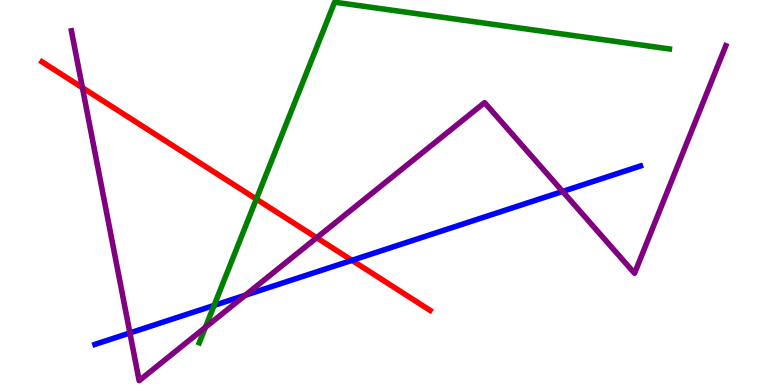[{'lines': ['blue', 'red'], 'intersections': [{'x': 4.54, 'y': 3.24}]}, {'lines': ['green', 'red'], 'intersections': [{'x': 3.31, 'y': 4.83}]}, {'lines': ['purple', 'red'], 'intersections': [{'x': 1.06, 'y': 7.72}, {'x': 4.09, 'y': 3.82}]}, {'lines': ['blue', 'green'], 'intersections': [{'x': 2.76, 'y': 2.07}]}, {'lines': ['blue', 'purple'], 'intersections': [{'x': 1.68, 'y': 1.35}, {'x': 3.17, 'y': 2.33}, {'x': 7.26, 'y': 5.03}]}, {'lines': ['green', 'purple'], 'intersections': [{'x': 2.65, 'y': 1.5}]}]